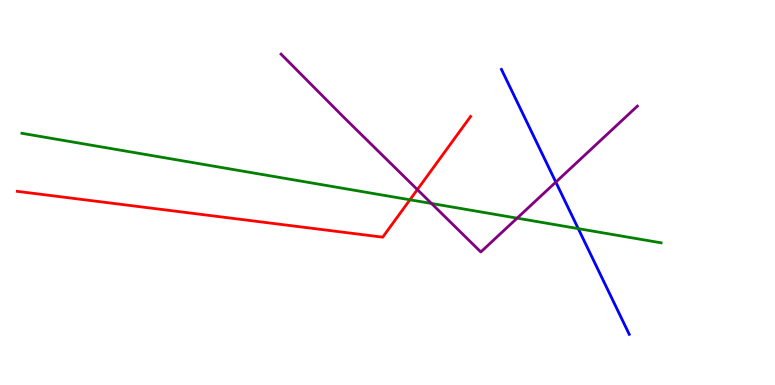[{'lines': ['blue', 'red'], 'intersections': []}, {'lines': ['green', 'red'], 'intersections': [{'x': 5.29, 'y': 4.81}]}, {'lines': ['purple', 'red'], 'intersections': [{'x': 5.39, 'y': 5.08}]}, {'lines': ['blue', 'green'], 'intersections': [{'x': 7.46, 'y': 4.06}]}, {'lines': ['blue', 'purple'], 'intersections': [{'x': 7.17, 'y': 5.27}]}, {'lines': ['green', 'purple'], 'intersections': [{'x': 5.57, 'y': 4.71}, {'x': 6.67, 'y': 4.33}]}]